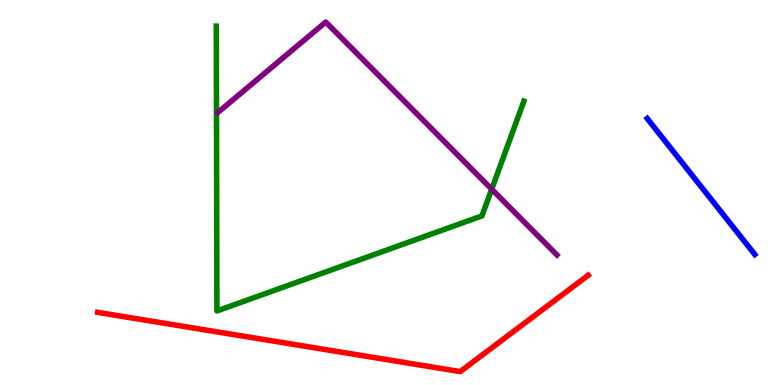[{'lines': ['blue', 'red'], 'intersections': []}, {'lines': ['green', 'red'], 'intersections': []}, {'lines': ['purple', 'red'], 'intersections': []}, {'lines': ['blue', 'green'], 'intersections': []}, {'lines': ['blue', 'purple'], 'intersections': []}, {'lines': ['green', 'purple'], 'intersections': [{'x': 6.34, 'y': 5.09}]}]